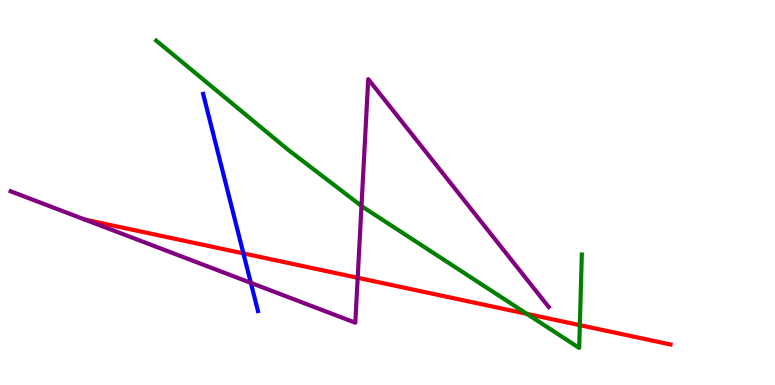[{'lines': ['blue', 'red'], 'intersections': [{'x': 3.14, 'y': 3.42}]}, {'lines': ['green', 'red'], 'intersections': [{'x': 6.8, 'y': 1.85}, {'x': 7.48, 'y': 1.55}]}, {'lines': ['purple', 'red'], 'intersections': [{'x': 4.62, 'y': 2.79}]}, {'lines': ['blue', 'green'], 'intersections': []}, {'lines': ['blue', 'purple'], 'intersections': [{'x': 3.24, 'y': 2.65}]}, {'lines': ['green', 'purple'], 'intersections': [{'x': 4.66, 'y': 4.65}]}]